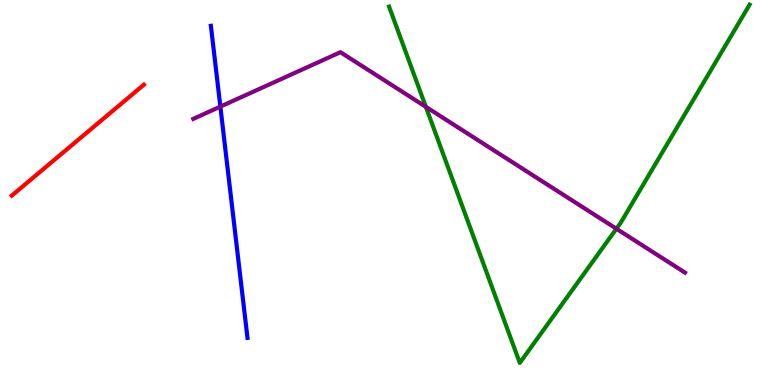[{'lines': ['blue', 'red'], 'intersections': []}, {'lines': ['green', 'red'], 'intersections': []}, {'lines': ['purple', 'red'], 'intersections': []}, {'lines': ['blue', 'green'], 'intersections': []}, {'lines': ['blue', 'purple'], 'intersections': [{'x': 2.84, 'y': 7.23}]}, {'lines': ['green', 'purple'], 'intersections': [{'x': 5.49, 'y': 7.23}, {'x': 7.95, 'y': 4.06}]}]